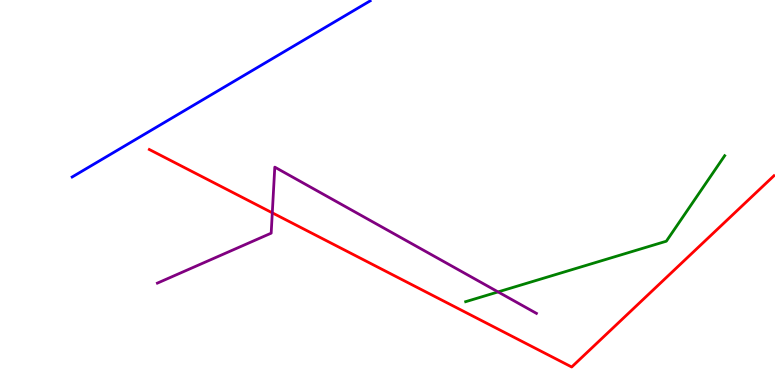[{'lines': ['blue', 'red'], 'intersections': []}, {'lines': ['green', 'red'], 'intersections': []}, {'lines': ['purple', 'red'], 'intersections': [{'x': 3.51, 'y': 4.47}]}, {'lines': ['blue', 'green'], 'intersections': []}, {'lines': ['blue', 'purple'], 'intersections': []}, {'lines': ['green', 'purple'], 'intersections': [{'x': 6.43, 'y': 2.42}]}]